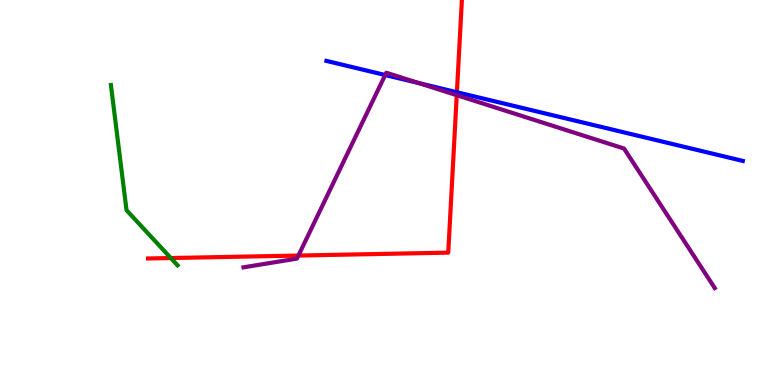[{'lines': ['blue', 'red'], 'intersections': [{'x': 5.9, 'y': 7.6}]}, {'lines': ['green', 'red'], 'intersections': [{'x': 2.2, 'y': 3.3}]}, {'lines': ['purple', 'red'], 'intersections': [{'x': 3.85, 'y': 3.36}, {'x': 5.89, 'y': 7.53}]}, {'lines': ['blue', 'green'], 'intersections': []}, {'lines': ['blue', 'purple'], 'intersections': [{'x': 4.97, 'y': 8.05}, {'x': 5.4, 'y': 7.84}]}, {'lines': ['green', 'purple'], 'intersections': []}]